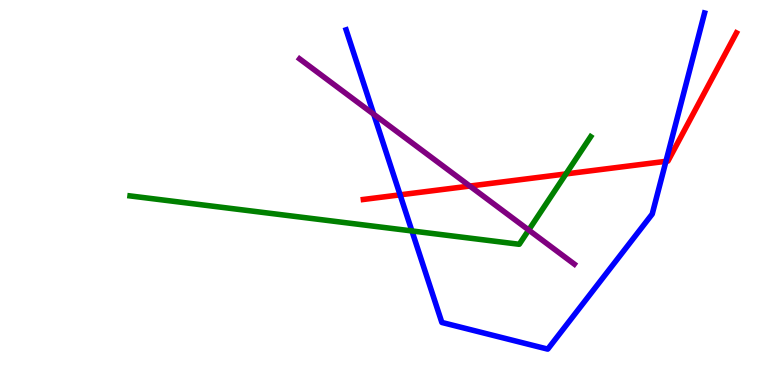[{'lines': ['blue', 'red'], 'intersections': [{'x': 5.16, 'y': 4.94}, {'x': 8.59, 'y': 5.81}]}, {'lines': ['green', 'red'], 'intersections': [{'x': 7.3, 'y': 5.48}]}, {'lines': ['purple', 'red'], 'intersections': [{'x': 6.06, 'y': 5.17}]}, {'lines': ['blue', 'green'], 'intersections': [{'x': 5.31, 'y': 4.0}]}, {'lines': ['blue', 'purple'], 'intersections': [{'x': 4.82, 'y': 7.03}]}, {'lines': ['green', 'purple'], 'intersections': [{'x': 6.82, 'y': 4.03}]}]